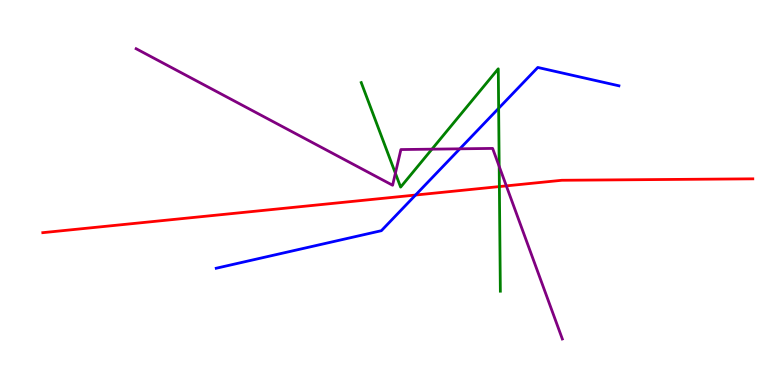[{'lines': ['blue', 'red'], 'intersections': [{'x': 5.36, 'y': 4.93}]}, {'lines': ['green', 'red'], 'intersections': [{'x': 6.44, 'y': 5.15}]}, {'lines': ['purple', 'red'], 'intersections': [{'x': 6.53, 'y': 5.17}]}, {'lines': ['blue', 'green'], 'intersections': [{'x': 6.43, 'y': 7.19}]}, {'lines': ['blue', 'purple'], 'intersections': [{'x': 5.93, 'y': 6.13}]}, {'lines': ['green', 'purple'], 'intersections': [{'x': 5.1, 'y': 5.5}, {'x': 5.57, 'y': 6.13}, {'x': 6.44, 'y': 5.68}]}]